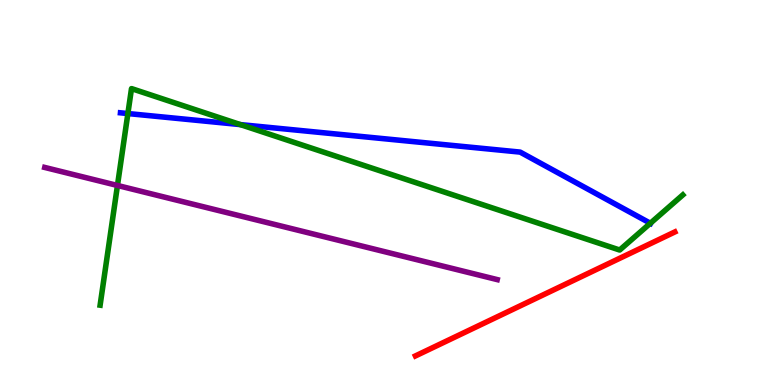[{'lines': ['blue', 'red'], 'intersections': []}, {'lines': ['green', 'red'], 'intersections': []}, {'lines': ['purple', 'red'], 'intersections': []}, {'lines': ['blue', 'green'], 'intersections': [{'x': 1.65, 'y': 7.05}, {'x': 3.1, 'y': 6.76}, {'x': 8.39, 'y': 4.2}]}, {'lines': ['blue', 'purple'], 'intersections': []}, {'lines': ['green', 'purple'], 'intersections': [{'x': 1.52, 'y': 5.18}]}]